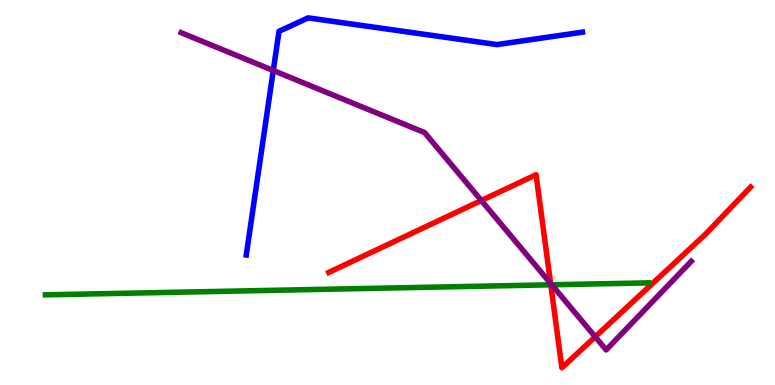[{'lines': ['blue', 'red'], 'intersections': []}, {'lines': ['green', 'red'], 'intersections': [{'x': 7.11, 'y': 2.6}]}, {'lines': ['purple', 'red'], 'intersections': [{'x': 6.21, 'y': 4.79}, {'x': 7.1, 'y': 2.64}, {'x': 7.68, 'y': 1.25}]}, {'lines': ['blue', 'green'], 'intersections': []}, {'lines': ['blue', 'purple'], 'intersections': [{'x': 3.53, 'y': 8.17}]}, {'lines': ['green', 'purple'], 'intersections': [{'x': 7.12, 'y': 2.6}]}]